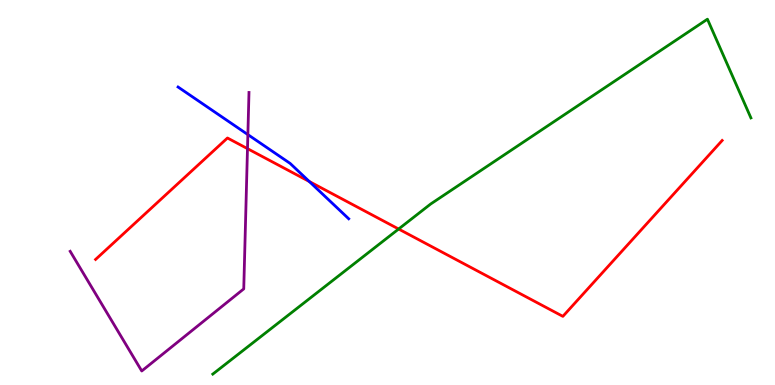[{'lines': ['blue', 'red'], 'intersections': [{'x': 3.99, 'y': 5.29}]}, {'lines': ['green', 'red'], 'intersections': [{'x': 5.14, 'y': 4.05}]}, {'lines': ['purple', 'red'], 'intersections': [{'x': 3.19, 'y': 6.14}]}, {'lines': ['blue', 'green'], 'intersections': []}, {'lines': ['blue', 'purple'], 'intersections': [{'x': 3.2, 'y': 6.5}]}, {'lines': ['green', 'purple'], 'intersections': []}]